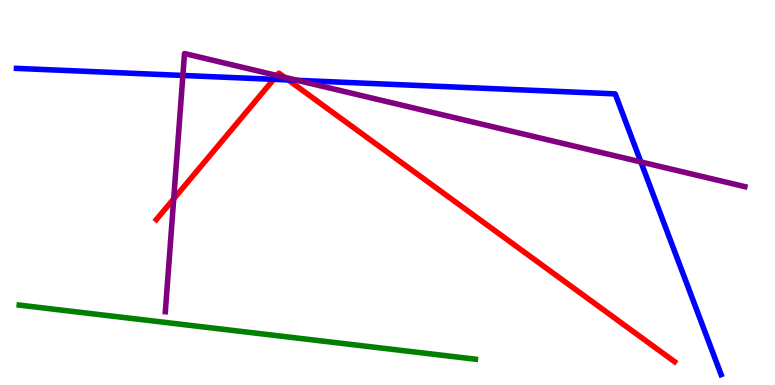[{'lines': ['blue', 'red'], 'intersections': [{'x': 3.53, 'y': 7.94}, {'x': 3.72, 'y': 7.92}]}, {'lines': ['green', 'red'], 'intersections': []}, {'lines': ['purple', 'red'], 'intersections': [{'x': 2.24, 'y': 4.84}, {'x': 3.57, 'y': 8.04}, {'x': 3.67, 'y': 7.99}]}, {'lines': ['blue', 'green'], 'intersections': []}, {'lines': ['blue', 'purple'], 'intersections': [{'x': 2.36, 'y': 8.04}, {'x': 3.84, 'y': 7.91}, {'x': 8.27, 'y': 5.79}]}, {'lines': ['green', 'purple'], 'intersections': []}]